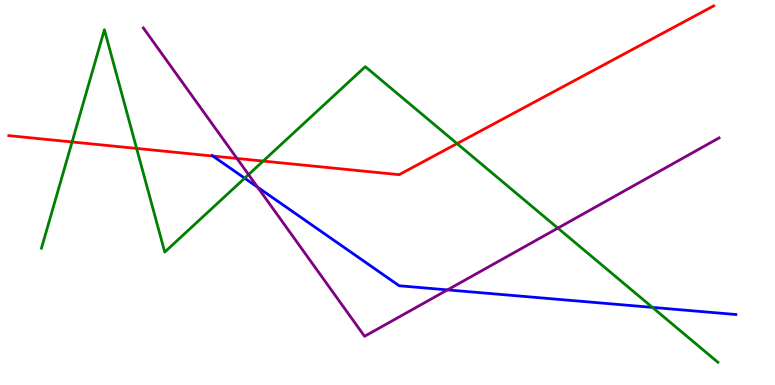[{'lines': ['blue', 'red'], 'intersections': [{'x': 2.75, 'y': 5.95}]}, {'lines': ['green', 'red'], 'intersections': [{'x': 0.93, 'y': 6.31}, {'x': 1.76, 'y': 6.14}, {'x': 3.4, 'y': 5.82}, {'x': 5.9, 'y': 6.27}]}, {'lines': ['purple', 'red'], 'intersections': [{'x': 3.06, 'y': 5.88}]}, {'lines': ['blue', 'green'], 'intersections': [{'x': 3.16, 'y': 5.37}, {'x': 8.42, 'y': 2.02}]}, {'lines': ['blue', 'purple'], 'intersections': [{'x': 3.32, 'y': 5.14}, {'x': 5.77, 'y': 2.47}]}, {'lines': ['green', 'purple'], 'intersections': [{'x': 3.21, 'y': 5.47}, {'x': 7.2, 'y': 4.07}]}]